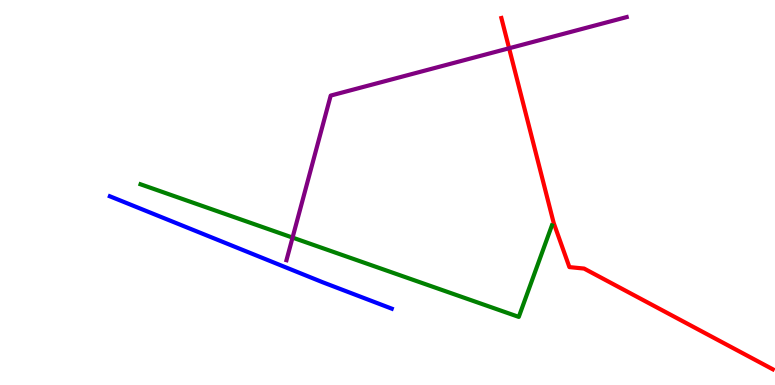[{'lines': ['blue', 'red'], 'intersections': []}, {'lines': ['green', 'red'], 'intersections': []}, {'lines': ['purple', 'red'], 'intersections': [{'x': 6.57, 'y': 8.75}]}, {'lines': ['blue', 'green'], 'intersections': []}, {'lines': ['blue', 'purple'], 'intersections': []}, {'lines': ['green', 'purple'], 'intersections': [{'x': 3.77, 'y': 3.83}]}]